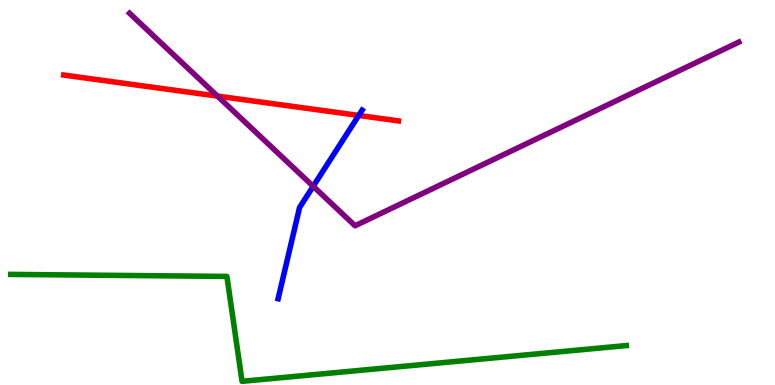[{'lines': ['blue', 'red'], 'intersections': [{'x': 4.63, 'y': 7.0}]}, {'lines': ['green', 'red'], 'intersections': []}, {'lines': ['purple', 'red'], 'intersections': [{'x': 2.81, 'y': 7.5}]}, {'lines': ['blue', 'green'], 'intersections': []}, {'lines': ['blue', 'purple'], 'intersections': [{'x': 4.04, 'y': 5.16}]}, {'lines': ['green', 'purple'], 'intersections': []}]